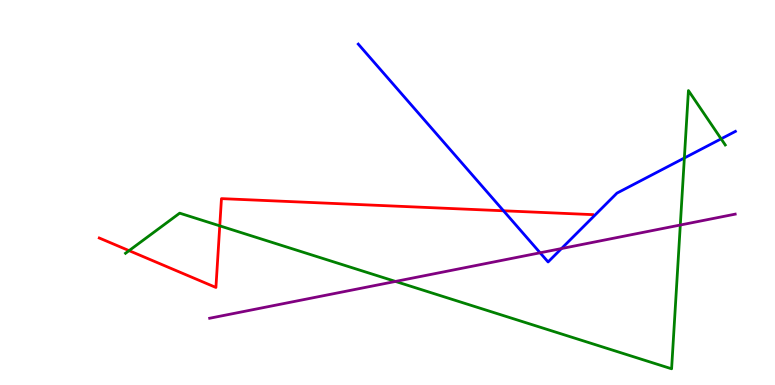[{'lines': ['blue', 'red'], 'intersections': [{'x': 6.5, 'y': 4.53}]}, {'lines': ['green', 'red'], 'intersections': [{'x': 1.67, 'y': 3.49}, {'x': 2.84, 'y': 4.13}]}, {'lines': ['purple', 'red'], 'intersections': []}, {'lines': ['blue', 'green'], 'intersections': [{'x': 8.83, 'y': 5.9}, {'x': 9.3, 'y': 6.39}]}, {'lines': ['blue', 'purple'], 'intersections': [{'x': 6.97, 'y': 3.43}, {'x': 7.25, 'y': 3.54}]}, {'lines': ['green', 'purple'], 'intersections': [{'x': 5.1, 'y': 2.69}, {'x': 8.78, 'y': 4.16}]}]